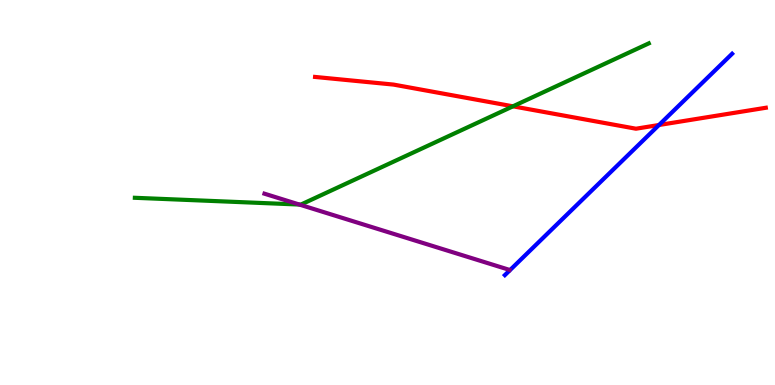[{'lines': ['blue', 'red'], 'intersections': [{'x': 8.5, 'y': 6.75}]}, {'lines': ['green', 'red'], 'intersections': [{'x': 6.62, 'y': 7.24}]}, {'lines': ['purple', 'red'], 'intersections': []}, {'lines': ['blue', 'green'], 'intersections': []}, {'lines': ['blue', 'purple'], 'intersections': []}, {'lines': ['green', 'purple'], 'intersections': [{'x': 3.86, 'y': 4.69}]}]